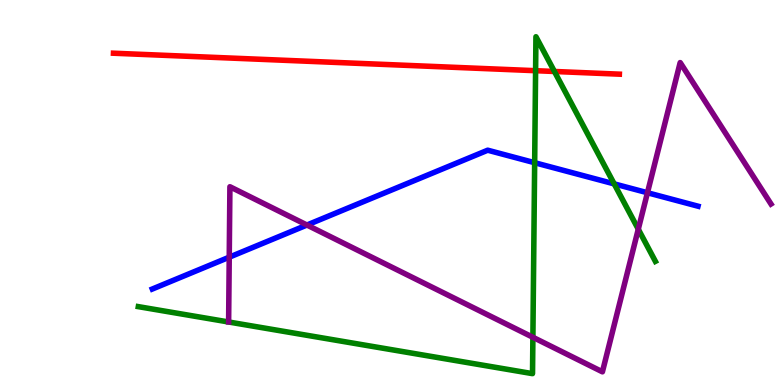[{'lines': ['blue', 'red'], 'intersections': []}, {'lines': ['green', 'red'], 'intersections': [{'x': 6.91, 'y': 8.16}, {'x': 7.15, 'y': 8.14}]}, {'lines': ['purple', 'red'], 'intersections': []}, {'lines': ['blue', 'green'], 'intersections': [{'x': 6.9, 'y': 5.77}, {'x': 7.93, 'y': 5.22}]}, {'lines': ['blue', 'purple'], 'intersections': [{'x': 2.96, 'y': 3.32}, {'x': 3.96, 'y': 4.16}, {'x': 8.35, 'y': 4.99}]}, {'lines': ['green', 'purple'], 'intersections': [{'x': 6.88, 'y': 1.24}, {'x': 8.24, 'y': 4.05}]}]